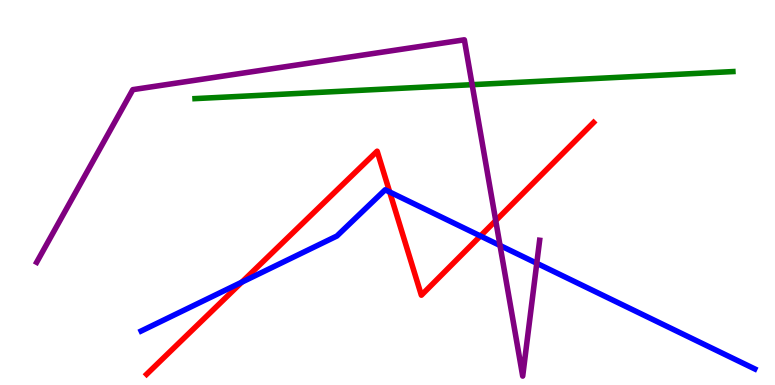[{'lines': ['blue', 'red'], 'intersections': [{'x': 3.12, 'y': 2.67}, {'x': 5.03, 'y': 5.01}, {'x': 6.2, 'y': 3.87}]}, {'lines': ['green', 'red'], 'intersections': []}, {'lines': ['purple', 'red'], 'intersections': [{'x': 6.4, 'y': 4.27}]}, {'lines': ['blue', 'green'], 'intersections': []}, {'lines': ['blue', 'purple'], 'intersections': [{'x': 6.45, 'y': 3.62}, {'x': 6.93, 'y': 3.16}]}, {'lines': ['green', 'purple'], 'intersections': [{'x': 6.09, 'y': 7.8}]}]